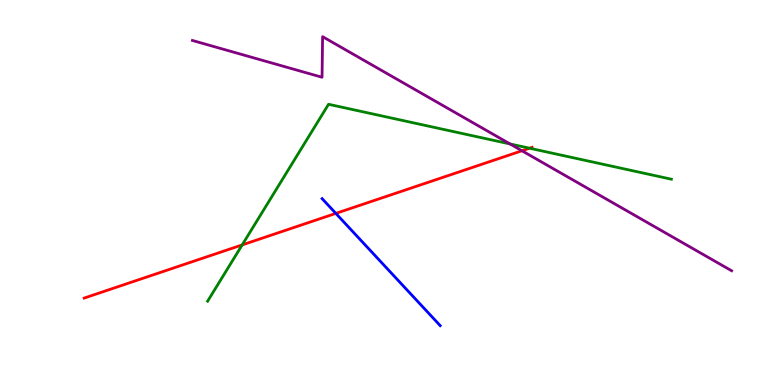[{'lines': ['blue', 'red'], 'intersections': [{'x': 4.33, 'y': 4.46}]}, {'lines': ['green', 'red'], 'intersections': [{'x': 3.13, 'y': 3.64}, {'x': 6.83, 'y': 6.15}]}, {'lines': ['purple', 'red'], 'intersections': [{'x': 6.73, 'y': 6.08}]}, {'lines': ['blue', 'green'], 'intersections': []}, {'lines': ['blue', 'purple'], 'intersections': []}, {'lines': ['green', 'purple'], 'intersections': [{'x': 6.58, 'y': 6.26}]}]